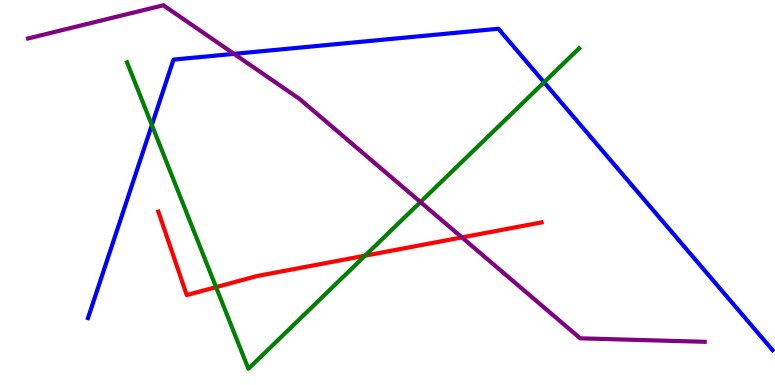[{'lines': ['blue', 'red'], 'intersections': []}, {'lines': ['green', 'red'], 'intersections': [{'x': 2.79, 'y': 2.54}, {'x': 4.71, 'y': 3.36}]}, {'lines': ['purple', 'red'], 'intersections': [{'x': 5.96, 'y': 3.83}]}, {'lines': ['blue', 'green'], 'intersections': [{'x': 1.96, 'y': 6.75}, {'x': 7.02, 'y': 7.86}]}, {'lines': ['blue', 'purple'], 'intersections': [{'x': 3.02, 'y': 8.6}]}, {'lines': ['green', 'purple'], 'intersections': [{'x': 5.43, 'y': 4.75}]}]